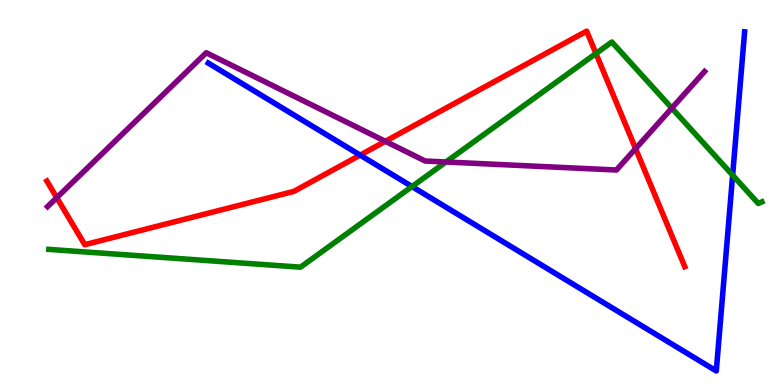[{'lines': ['blue', 'red'], 'intersections': [{'x': 4.65, 'y': 5.97}]}, {'lines': ['green', 'red'], 'intersections': [{'x': 7.69, 'y': 8.61}]}, {'lines': ['purple', 'red'], 'intersections': [{'x': 0.732, 'y': 4.87}, {'x': 4.97, 'y': 6.33}, {'x': 8.2, 'y': 6.14}]}, {'lines': ['blue', 'green'], 'intersections': [{'x': 5.32, 'y': 5.15}, {'x': 9.45, 'y': 5.45}]}, {'lines': ['blue', 'purple'], 'intersections': []}, {'lines': ['green', 'purple'], 'intersections': [{'x': 5.75, 'y': 5.79}, {'x': 8.67, 'y': 7.19}]}]